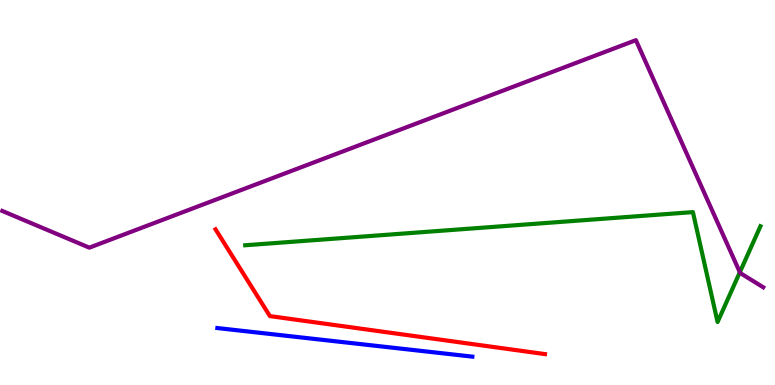[{'lines': ['blue', 'red'], 'intersections': []}, {'lines': ['green', 'red'], 'intersections': []}, {'lines': ['purple', 'red'], 'intersections': []}, {'lines': ['blue', 'green'], 'intersections': []}, {'lines': ['blue', 'purple'], 'intersections': []}, {'lines': ['green', 'purple'], 'intersections': [{'x': 9.55, 'y': 2.93}]}]